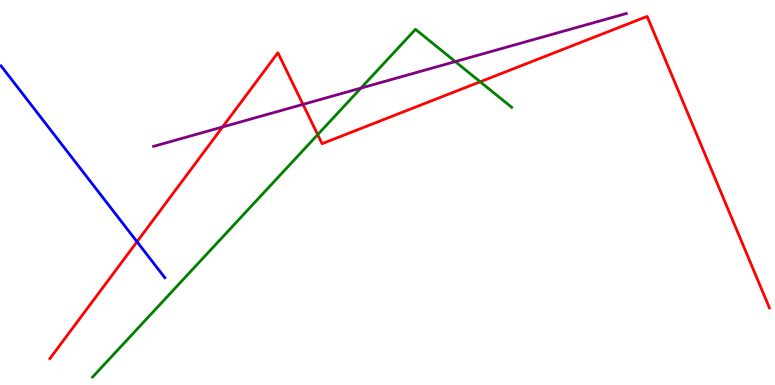[{'lines': ['blue', 'red'], 'intersections': [{'x': 1.77, 'y': 3.72}]}, {'lines': ['green', 'red'], 'intersections': [{'x': 4.1, 'y': 6.5}, {'x': 6.2, 'y': 7.88}]}, {'lines': ['purple', 'red'], 'intersections': [{'x': 2.87, 'y': 6.7}, {'x': 3.91, 'y': 7.29}]}, {'lines': ['blue', 'green'], 'intersections': []}, {'lines': ['blue', 'purple'], 'intersections': []}, {'lines': ['green', 'purple'], 'intersections': [{'x': 4.66, 'y': 7.71}, {'x': 5.87, 'y': 8.4}]}]